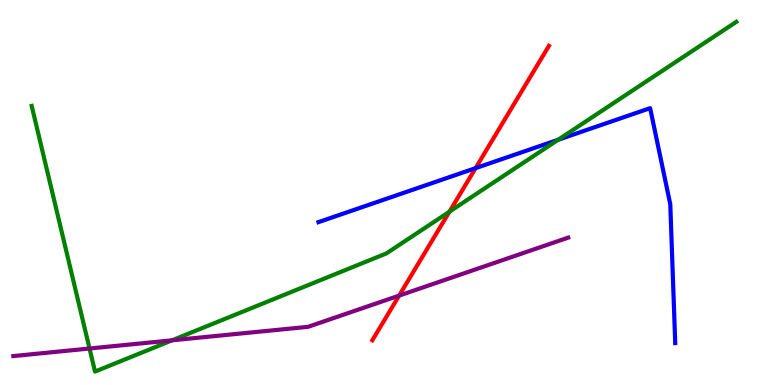[{'lines': ['blue', 'red'], 'intersections': [{'x': 6.14, 'y': 5.63}]}, {'lines': ['green', 'red'], 'intersections': [{'x': 5.8, 'y': 4.5}]}, {'lines': ['purple', 'red'], 'intersections': [{'x': 5.15, 'y': 2.32}]}, {'lines': ['blue', 'green'], 'intersections': [{'x': 7.2, 'y': 6.37}]}, {'lines': ['blue', 'purple'], 'intersections': []}, {'lines': ['green', 'purple'], 'intersections': [{'x': 1.16, 'y': 0.948}, {'x': 2.22, 'y': 1.16}]}]